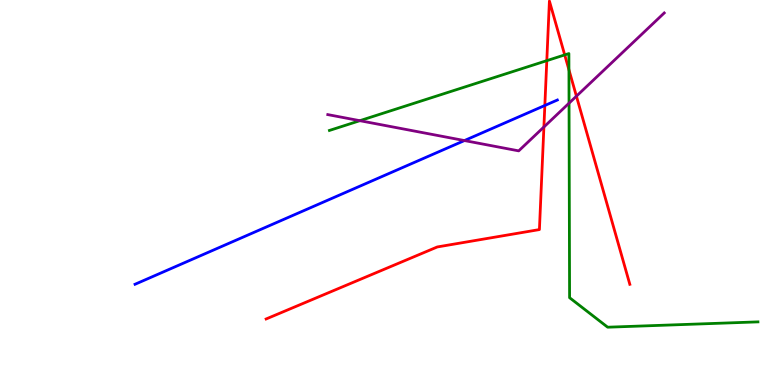[{'lines': ['blue', 'red'], 'intersections': [{'x': 7.03, 'y': 7.26}]}, {'lines': ['green', 'red'], 'intersections': [{'x': 7.06, 'y': 8.42}, {'x': 7.29, 'y': 8.57}, {'x': 7.34, 'y': 8.19}]}, {'lines': ['purple', 'red'], 'intersections': [{'x': 7.02, 'y': 6.7}, {'x': 7.44, 'y': 7.5}]}, {'lines': ['blue', 'green'], 'intersections': []}, {'lines': ['blue', 'purple'], 'intersections': [{'x': 5.99, 'y': 6.35}]}, {'lines': ['green', 'purple'], 'intersections': [{'x': 4.64, 'y': 6.87}, {'x': 7.34, 'y': 7.32}]}]